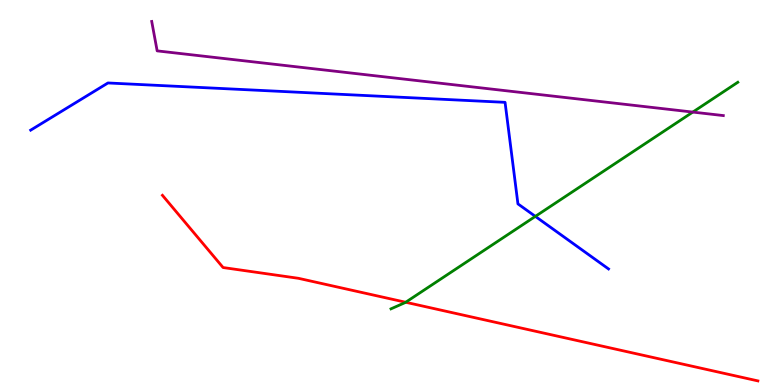[{'lines': ['blue', 'red'], 'intersections': []}, {'lines': ['green', 'red'], 'intersections': [{'x': 5.23, 'y': 2.15}]}, {'lines': ['purple', 'red'], 'intersections': []}, {'lines': ['blue', 'green'], 'intersections': [{'x': 6.91, 'y': 4.38}]}, {'lines': ['blue', 'purple'], 'intersections': []}, {'lines': ['green', 'purple'], 'intersections': [{'x': 8.94, 'y': 7.09}]}]